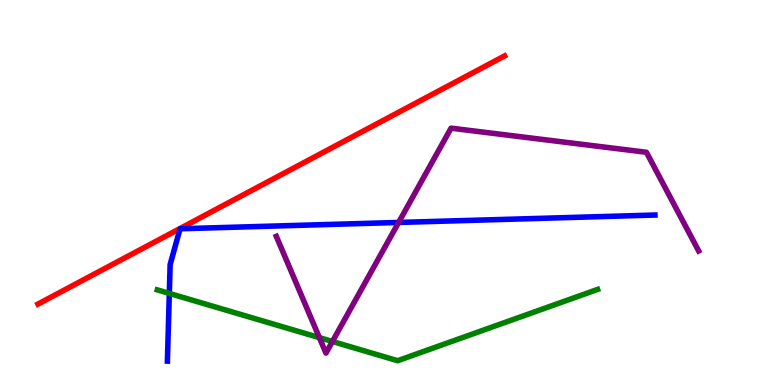[{'lines': ['blue', 'red'], 'intersections': []}, {'lines': ['green', 'red'], 'intersections': []}, {'lines': ['purple', 'red'], 'intersections': []}, {'lines': ['blue', 'green'], 'intersections': [{'x': 2.18, 'y': 2.38}]}, {'lines': ['blue', 'purple'], 'intersections': [{'x': 5.14, 'y': 4.22}]}, {'lines': ['green', 'purple'], 'intersections': [{'x': 4.12, 'y': 1.23}, {'x': 4.29, 'y': 1.13}]}]